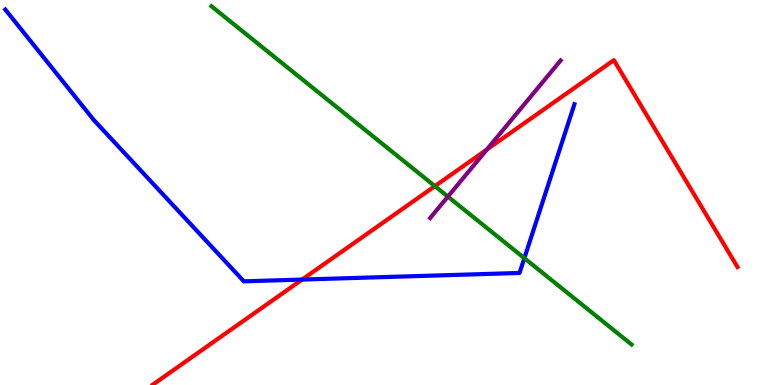[{'lines': ['blue', 'red'], 'intersections': [{'x': 3.9, 'y': 2.74}]}, {'lines': ['green', 'red'], 'intersections': [{'x': 5.61, 'y': 5.17}]}, {'lines': ['purple', 'red'], 'intersections': [{'x': 6.28, 'y': 6.12}]}, {'lines': ['blue', 'green'], 'intersections': [{'x': 6.77, 'y': 3.29}]}, {'lines': ['blue', 'purple'], 'intersections': []}, {'lines': ['green', 'purple'], 'intersections': [{'x': 5.78, 'y': 4.89}]}]